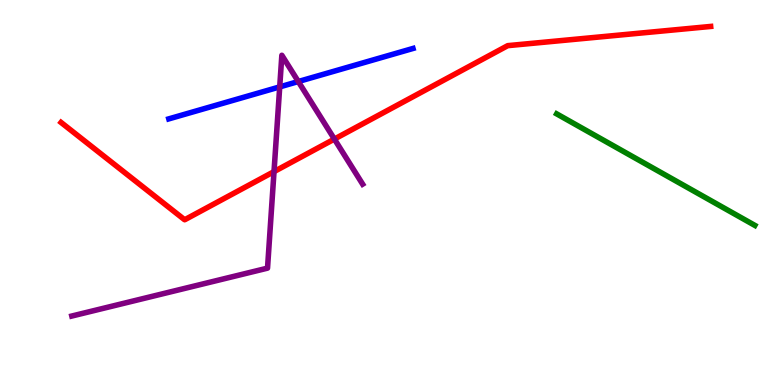[{'lines': ['blue', 'red'], 'intersections': []}, {'lines': ['green', 'red'], 'intersections': []}, {'lines': ['purple', 'red'], 'intersections': [{'x': 3.54, 'y': 5.54}, {'x': 4.31, 'y': 6.39}]}, {'lines': ['blue', 'green'], 'intersections': []}, {'lines': ['blue', 'purple'], 'intersections': [{'x': 3.61, 'y': 7.74}, {'x': 3.85, 'y': 7.88}]}, {'lines': ['green', 'purple'], 'intersections': []}]